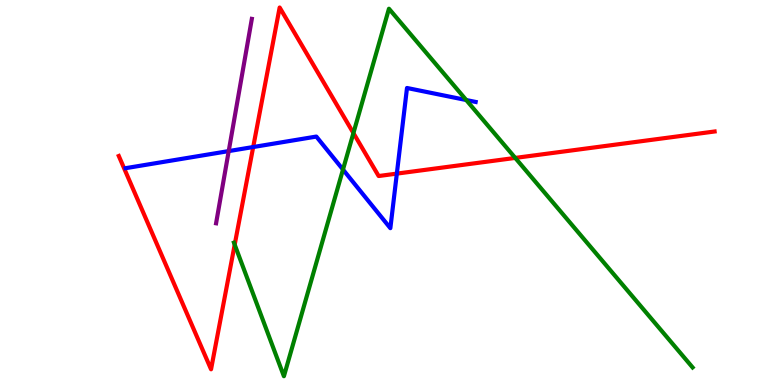[{'lines': ['blue', 'red'], 'intersections': [{'x': 3.27, 'y': 6.18}, {'x': 5.12, 'y': 5.49}]}, {'lines': ['green', 'red'], 'intersections': [{'x': 3.03, 'y': 3.65}, {'x': 4.56, 'y': 6.54}, {'x': 6.65, 'y': 5.9}]}, {'lines': ['purple', 'red'], 'intersections': []}, {'lines': ['blue', 'green'], 'intersections': [{'x': 4.43, 'y': 5.6}, {'x': 6.02, 'y': 7.4}]}, {'lines': ['blue', 'purple'], 'intersections': [{'x': 2.95, 'y': 6.08}]}, {'lines': ['green', 'purple'], 'intersections': []}]